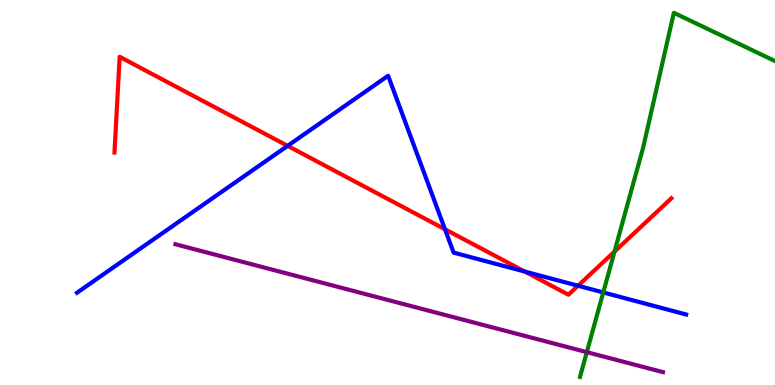[{'lines': ['blue', 'red'], 'intersections': [{'x': 3.71, 'y': 6.21}, {'x': 5.74, 'y': 4.04}, {'x': 6.77, 'y': 2.95}, {'x': 7.46, 'y': 2.58}]}, {'lines': ['green', 'red'], 'intersections': [{'x': 7.93, 'y': 3.47}]}, {'lines': ['purple', 'red'], 'intersections': []}, {'lines': ['blue', 'green'], 'intersections': [{'x': 7.78, 'y': 2.4}]}, {'lines': ['blue', 'purple'], 'intersections': []}, {'lines': ['green', 'purple'], 'intersections': [{'x': 7.57, 'y': 0.853}]}]